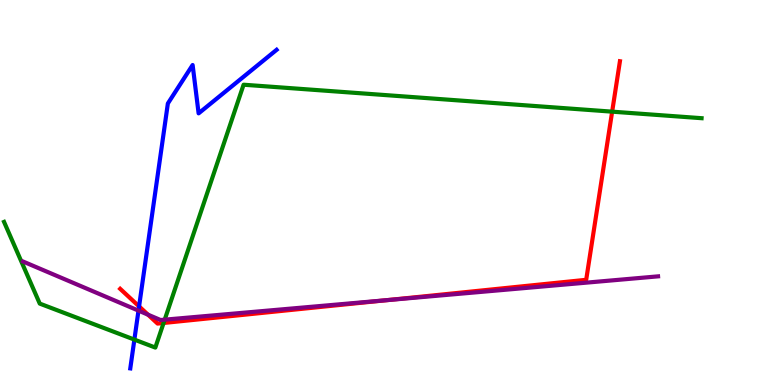[{'lines': ['blue', 'red'], 'intersections': [{'x': 1.79, 'y': 2.04}]}, {'lines': ['green', 'red'], 'intersections': [{'x': 2.11, 'y': 1.61}, {'x': 7.9, 'y': 7.1}]}, {'lines': ['purple', 'red'], 'intersections': [{'x': 1.91, 'y': 1.83}, {'x': 4.99, 'y': 2.2}]}, {'lines': ['blue', 'green'], 'intersections': [{'x': 1.73, 'y': 1.18}]}, {'lines': ['blue', 'purple'], 'intersections': [{'x': 1.79, 'y': 1.93}]}, {'lines': ['green', 'purple'], 'intersections': [{'x': 2.13, 'y': 1.7}]}]